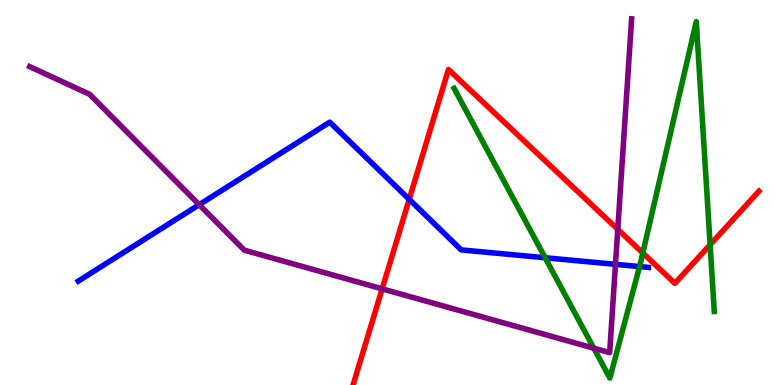[{'lines': ['blue', 'red'], 'intersections': [{'x': 5.28, 'y': 4.82}]}, {'lines': ['green', 'red'], 'intersections': [{'x': 8.29, 'y': 3.43}, {'x': 9.16, 'y': 3.64}]}, {'lines': ['purple', 'red'], 'intersections': [{'x': 4.93, 'y': 2.5}, {'x': 7.97, 'y': 4.04}]}, {'lines': ['blue', 'green'], 'intersections': [{'x': 7.03, 'y': 3.31}, {'x': 8.25, 'y': 3.08}]}, {'lines': ['blue', 'purple'], 'intersections': [{'x': 2.57, 'y': 4.68}, {'x': 7.94, 'y': 3.13}]}, {'lines': ['green', 'purple'], 'intersections': [{'x': 7.66, 'y': 0.957}]}]